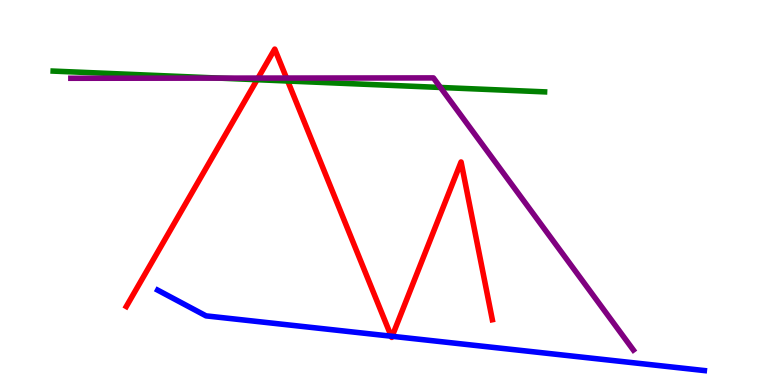[{'lines': ['blue', 'red'], 'intersections': [{'x': 5.05, 'y': 1.27}, {'x': 5.06, 'y': 1.27}]}, {'lines': ['green', 'red'], 'intersections': [{'x': 3.32, 'y': 7.93}, {'x': 3.71, 'y': 7.9}]}, {'lines': ['purple', 'red'], 'intersections': [{'x': 3.33, 'y': 7.97}, {'x': 3.7, 'y': 7.97}]}, {'lines': ['blue', 'green'], 'intersections': []}, {'lines': ['blue', 'purple'], 'intersections': []}, {'lines': ['green', 'purple'], 'intersections': [{'x': 2.83, 'y': 7.97}, {'x': 5.68, 'y': 7.73}]}]